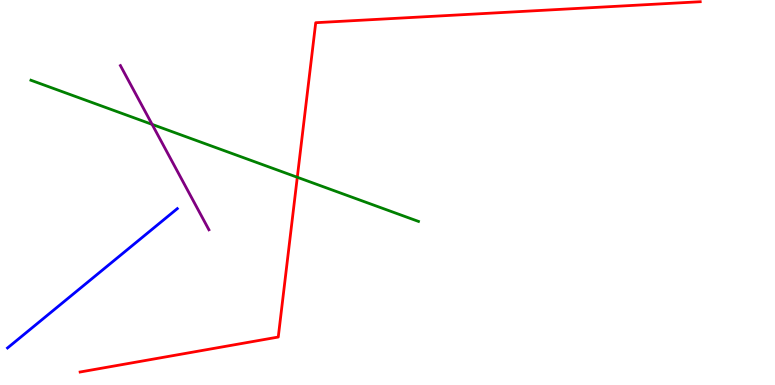[{'lines': ['blue', 'red'], 'intersections': []}, {'lines': ['green', 'red'], 'intersections': [{'x': 3.84, 'y': 5.4}]}, {'lines': ['purple', 'red'], 'intersections': []}, {'lines': ['blue', 'green'], 'intersections': []}, {'lines': ['blue', 'purple'], 'intersections': []}, {'lines': ['green', 'purple'], 'intersections': [{'x': 1.96, 'y': 6.77}]}]